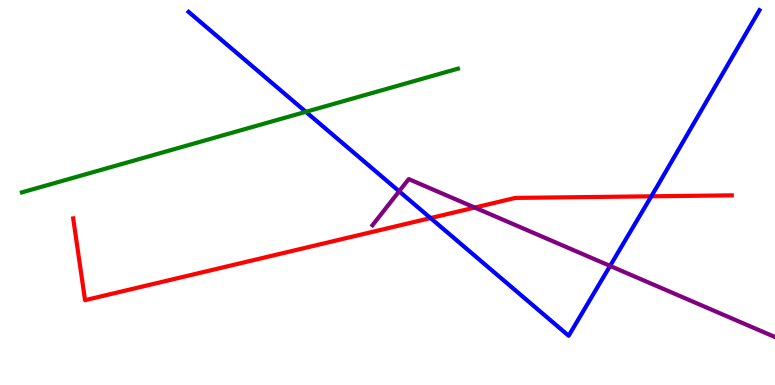[{'lines': ['blue', 'red'], 'intersections': [{'x': 5.56, 'y': 4.34}, {'x': 8.4, 'y': 4.9}]}, {'lines': ['green', 'red'], 'intersections': []}, {'lines': ['purple', 'red'], 'intersections': [{'x': 6.13, 'y': 4.61}]}, {'lines': ['blue', 'green'], 'intersections': [{'x': 3.95, 'y': 7.1}]}, {'lines': ['blue', 'purple'], 'intersections': [{'x': 5.15, 'y': 5.03}, {'x': 7.87, 'y': 3.09}]}, {'lines': ['green', 'purple'], 'intersections': []}]